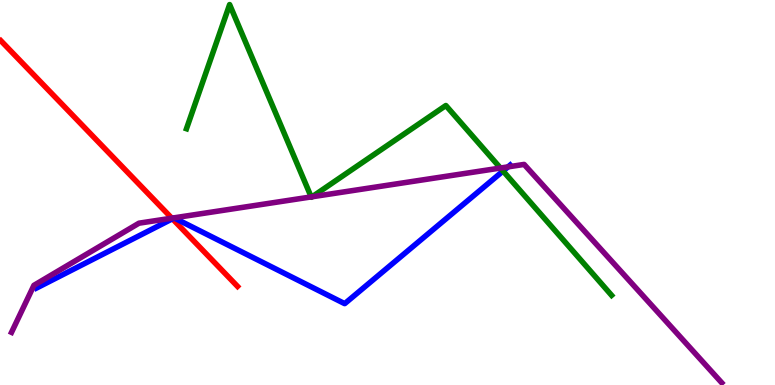[{'lines': ['blue', 'red'], 'intersections': [{'x': 2.22, 'y': 4.32}]}, {'lines': ['green', 'red'], 'intersections': []}, {'lines': ['purple', 'red'], 'intersections': [{'x': 2.22, 'y': 4.33}]}, {'lines': ['blue', 'green'], 'intersections': [{'x': 6.49, 'y': 5.56}]}, {'lines': ['blue', 'purple'], 'intersections': [{'x': 6.56, 'y': 5.67}]}, {'lines': ['green', 'purple'], 'intersections': [{'x': 4.02, 'y': 4.89}, {'x': 4.03, 'y': 4.89}, {'x': 6.46, 'y': 5.64}]}]